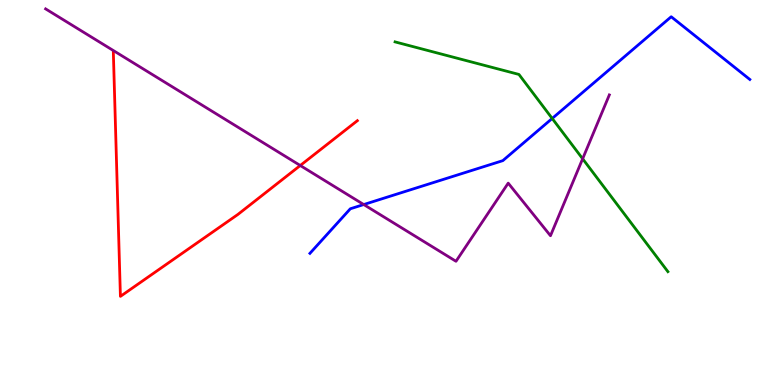[{'lines': ['blue', 'red'], 'intersections': []}, {'lines': ['green', 'red'], 'intersections': []}, {'lines': ['purple', 'red'], 'intersections': [{'x': 3.87, 'y': 5.7}]}, {'lines': ['blue', 'green'], 'intersections': [{'x': 7.13, 'y': 6.92}]}, {'lines': ['blue', 'purple'], 'intersections': [{'x': 4.69, 'y': 4.69}]}, {'lines': ['green', 'purple'], 'intersections': [{'x': 7.52, 'y': 5.88}]}]